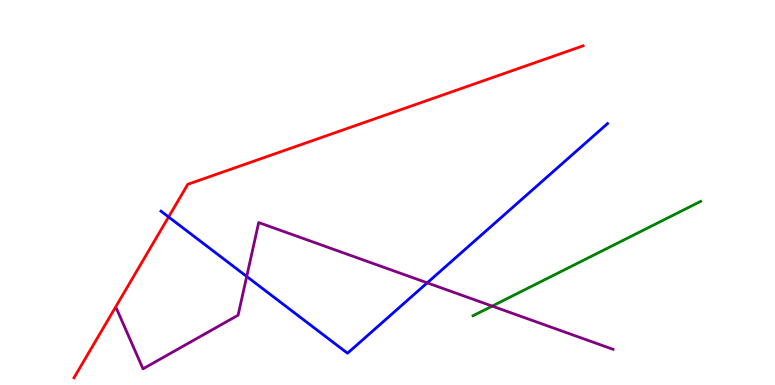[{'lines': ['blue', 'red'], 'intersections': [{'x': 2.18, 'y': 4.36}]}, {'lines': ['green', 'red'], 'intersections': []}, {'lines': ['purple', 'red'], 'intersections': []}, {'lines': ['blue', 'green'], 'intersections': []}, {'lines': ['blue', 'purple'], 'intersections': [{'x': 3.18, 'y': 2.82}, {'x': 5.51, 'y': 2.65}]}, {'lines': ['green', 'purple'], 'intersections': [{'x': 6.35, 'y': 2.05}]}]